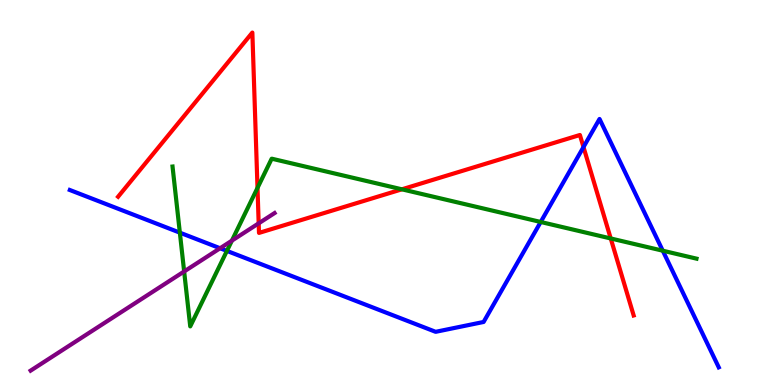[{'lines': ['blue', 'red'], 'intersections': [{'x': 7.53, 'y': 6.18}]}, {'lines': ['green', 'red'], 'intersections': [{'x': 3.32, 'y': 5.12}, {'x': 5.19, 'y': 5.08}, {'x': 7.88, 'y': 3.81}]}, {'lines': ['purple', 'red'], 'intersections': [{'x': 3.34, 'y': 4.2}]}, {'lines': ['blue', 'green'], 'intersections': [{'x': 2.32, 'y': 3.96}, {'x': 2.93, 'y': 3.48}, {'x': 6.98, 'y': 4.23}, {'x': 8.55, 'y': 3.49}]}, {'lines': ['blue', 'purple'], 'intersections': [{'x': 2.84, 'y': 3.55}]}, {'lines': ['green', 'purple'], 'intersections': [{'x': 2.38, 'y': 2.95}, {'x': 2.99, 'y': 3.75}]}]